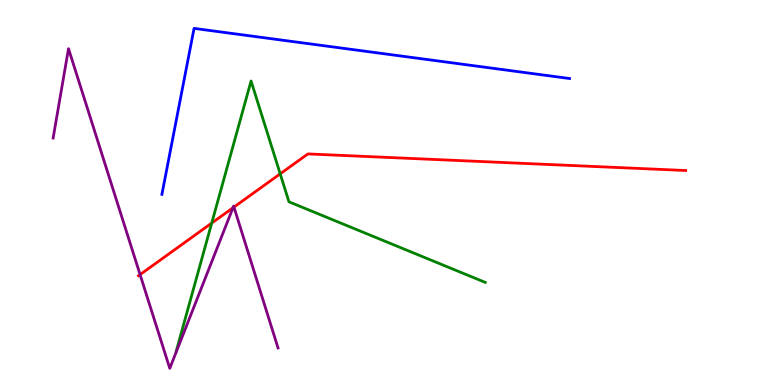[{'lines': ['blue', 'red'], 'intersections': []}, {'lines': ['green', 'red'], 'intersections': [{'x': 2.73, 'y': 4.21}, {'x': 3.62, 'y': 5.48}]}, {'lines': ['purple', 'red'], 'intersections': [{'x': 1.81, 'y': 2.87}, {'x': 3.01, 'y': 4.6}, {'x': 3.02, 'y': 4.62}]}, {'lines': ['blue', 'green'], 'intersections': []}, {'lines': ['blue', 'purple'], 'intersections': []}, {'lines': ['green', 'purple'], 'intersections': []}]